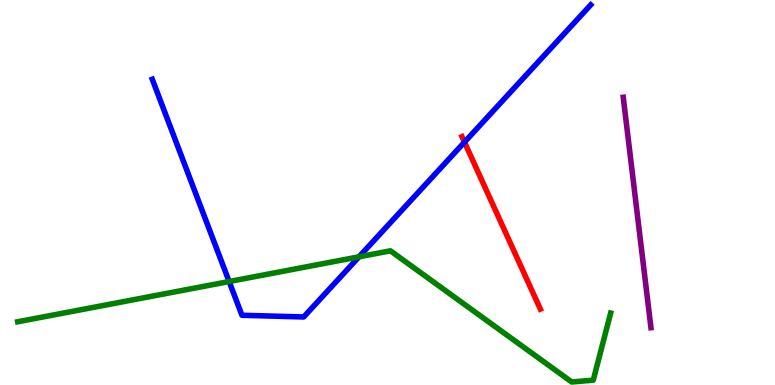[{'lines': ['blue', 'red'], 'intersections': [{'x': 5.99, 'y': 6.31}]}, {'lines': ['green', 'red'], 'intersections': []}, {'lines': ['purple', 'red'], 'intersections': []}, {'lines': ['blue', 'green'], 'intersections': [{'x': 2.96, 'y': 2.69}, {'x': 4.63, 'y': 3.33}]}, {'lines': ['blue', 'purple'], 'intersections': []}, {'lines': ['green', 'purple'], 'intersections': []}]